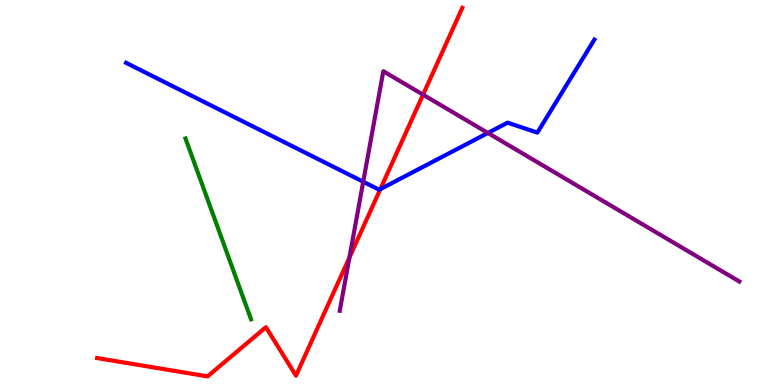[{'lines': ['blue', 'red'], 'intersections': [{'x': 4.91, 'y': 5.09}]}, {'lines': ['green', 'red'], 'intersections': []}, {'lines': ['purple', 'red'], 'intersections': [{'x': 4.51, 'y': 3.31}, {'x': 5.46, 'y': 7.54}]}, {'lines': ['blue', 'green'], 'intersections': []}, {'lines': ['blue', 'purple'], 'intersections': [{'x': 4.69, 'y': 5.28}, {'x': 6.3, 'y': 6.55}]}, {'lines': ['green', 'purple'], 'intersections': []}]